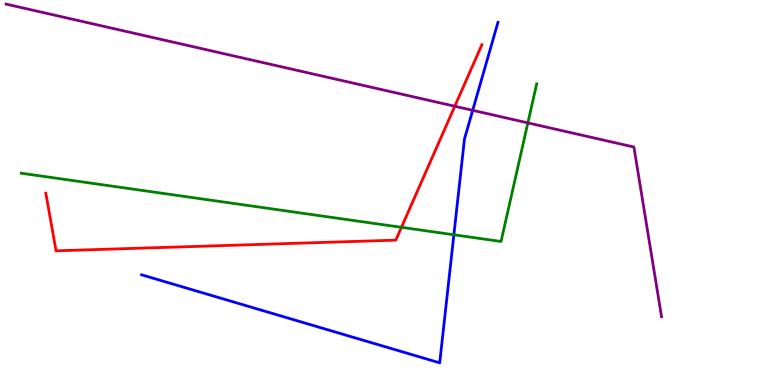[{'lines': ['blue', 'red'], 'intersections': []}, {'lines': ['green', 'red'], 'intersections': [{'x': 5.18, 'y': 4.1}]}, {'lines': ['purple', 'red'], 'intersections': [{'x': 5.87, 'y': 7.24}]}, {'lines': ['blue', 'green'], 'intersections': [{'x': 5.86, 'y': 3.9}]}, {'lines': ['blue', 'purple'], 'intersections': [{'x': 6.1, 'y': 7.13}]}, {'lines': ['green', 'purple'], 'intersections': [{'x': 6.81, 'y': 6.81}]}]